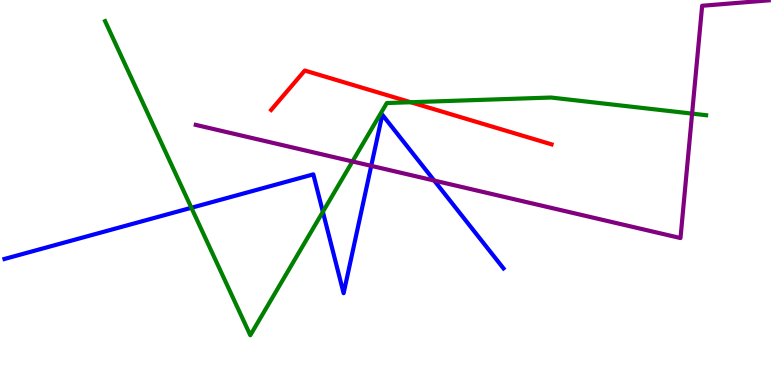[{'lines': ['blue', 'red'], 'intersections': []}, {'lines': ['green', 'red'], 'intersections': [{'x': 5.3, 'y': 7.34}]}, {'lines': ['purple', 'red'], 'intersections': []}, {'lines': ['blue', 'green'], 'intersections': [{'x': 2.47, 'y': 4.6}, {'x': 4.17, 'y': 4.5}]}, {'lines': ['blue', 'purple'], 'intersections': [{'x': 4.79, 'y': 5.69}, {'x': 5.6, 'y': 5.31}]}, {'lines': ['green', 'purple'], 'intersections': [{'x': 4.55, 'y': 5.81}, {'x': 8.93, 'y': 7.05}]}]